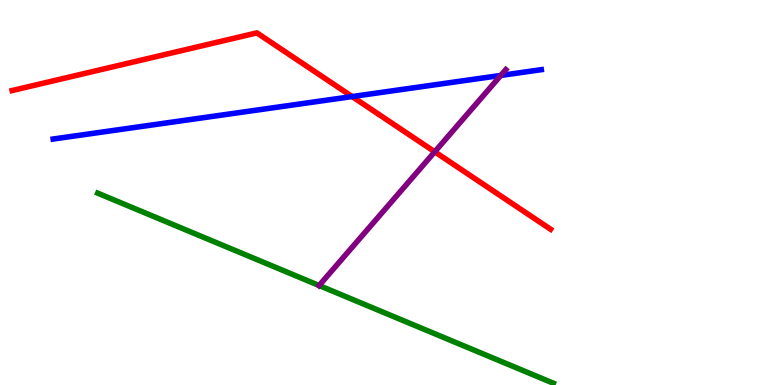[{'lines': ['blue', 'red'], 'intersections': [{'x': 4.54, 'y': 7.49}]}, {'lines': ['green', 'red'], 'intersections': []}, {'lines': ['purple', 'red'], 'intersections': [{'x': 5.61, 'y': 6.06}]}, {'lines': ['blue', 'green'], 'intersections': []}, {'lines': ['blue', 'purple'], 'intersections': [{'x': 6.46, 'y': 8.04}]}, {'lines': ['green', 'purple'], 'intersections': [{'x': 4.12, 'y': 2.58}]}]